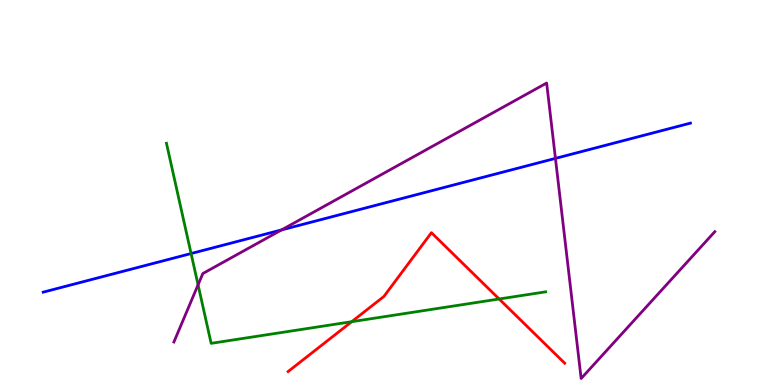[{'lines': ['blue', 'red'], 'intersections': []}, {'lines': ['green', 'red'], 'intersections': [{'x': 4.54, 'y': 1.64}, {'x': 6.44, 'y': 2.23}]}, {'lines': ['purple', 'red'], 'intersections': []}, {'lines': ['blue', 'green'], 'intersections': [{'x': 2.47, 'y': 3.41}]}, {'lines': ['blue', 'purple'], 'intersections': [{'x': 3.63, 'y': 4.03}, {'x': 7.17, 'y': 5.89}]}, {'lines': ['green', 'purple'], 'intersections': [{'x': 2.56, 'y': 2.6}]}]